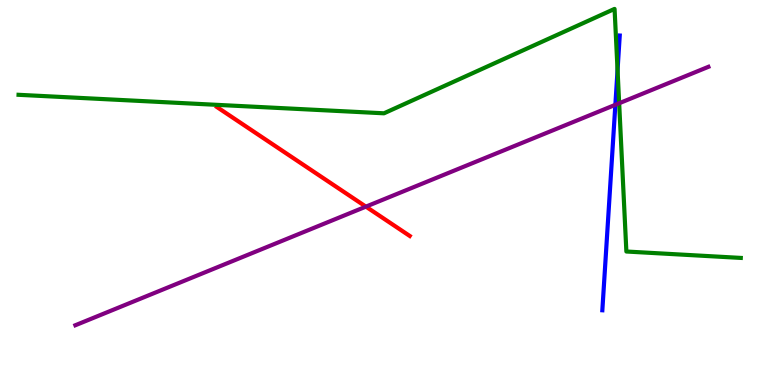[{'lines': ['blue', 'red'], 'intersections': []}, {'lines': ['green', 'red'], 'intersections': []}, {'lines': ['purple', 'red'], 'intersections': [{'x': 4.72, 'y': 4.63}]}, {'lines': ['blue', 'green'], 'intersections': [{'x': 7.97, 'y': 8.18}]}, {'lines': ['blue', 'purple'], 'intersections': [{'x': 7.94, 'y': 7.28}]}, {'lines': ['green', 'purple'], 'intersections': [{'x': 7.99, 'y': 7.32}]}]